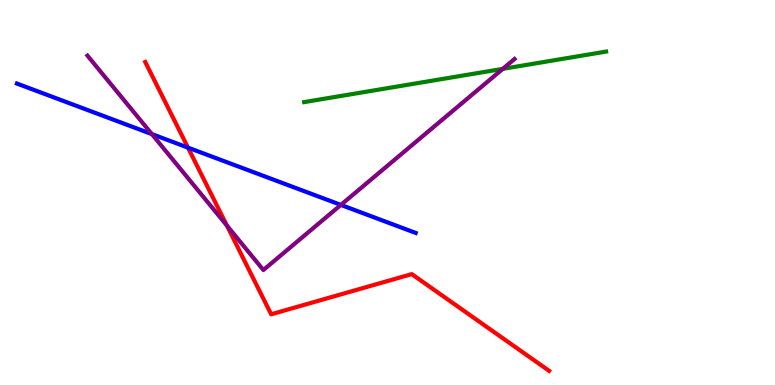[{'lines': ['blue', 'red'], 'intersections': [{'x': 2.43, 'y': 6.17}]}, {'lines': ['green', 'red'], 'intersections': []}, {'lines': ['purple', 'red'], 'intersections': [{'x': 2.93, 'y': 4.14}]}, {'lines': ['blue', 'green'], 'intersections': []}, {'lines': ['blue', 'purple'], 'intersections': [{'x': 1.96, 'y': 6.52}, {'x': 4.4, 'y': 4.68}]}, {'lines': ['green', 'purple'], 'intersections': [{'x': 6.49, 'y': 8.21}]}]